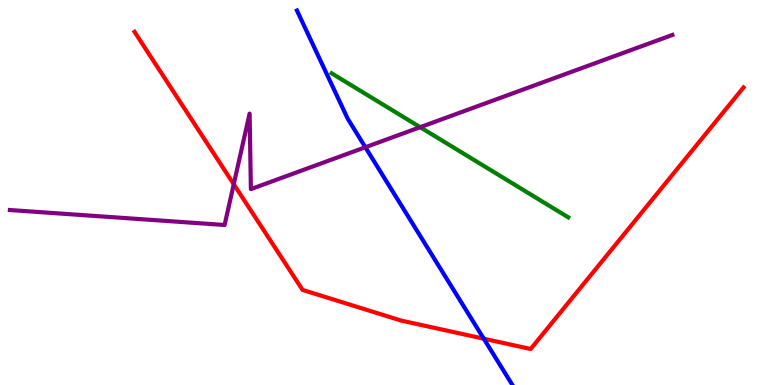[{'lines': ['blue', 'red'], 'intersections': [{'x': 6.24, 'y': 1.2}]}, {'lines': ['green', 'red'], 'intersections': []}, {'lines': ['purple', 'red'], 'intersections': [{'x': 3.02, 'y': 5.22}]}, {'lines': ['blue', 'green'], 'intersections': []}, {'lines': ['blue', 'purple'], 'intersections': [{'x': 4.71, 'y': 6.18}]}, {'lines': ['green', 'purple'], 'intersections': [{'x': 5.42, 'y': 6.7}]}]